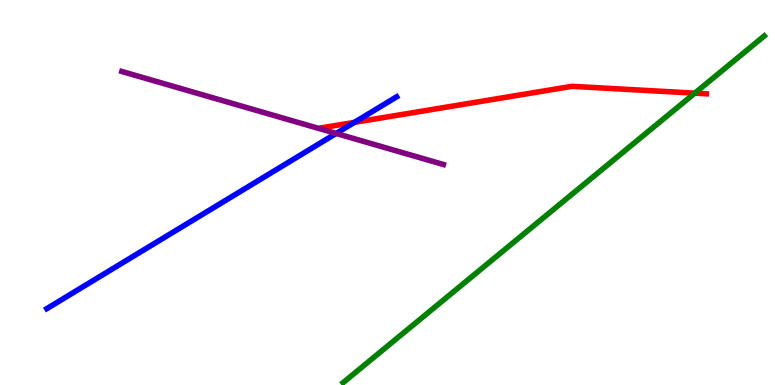[{'lines': ['blue', 'red'], 'intersections': [{'x': 4.57, 'y': 6.82}]}, {'lines': ['green', 'red'], 'intersections': [{'x': 8.97, 'y': 7.58}]}, {'lines': ['purple', 'red'], 'intersections': []}, {'lines': ['blue', 'green'], 'intersections': []}, {'lines': ['blue', 'purple'], 'intersections': [{'x': 4.34, 'y': 6.53}]}, {'lines': ['green', 'purple'], 'intersections': []}]